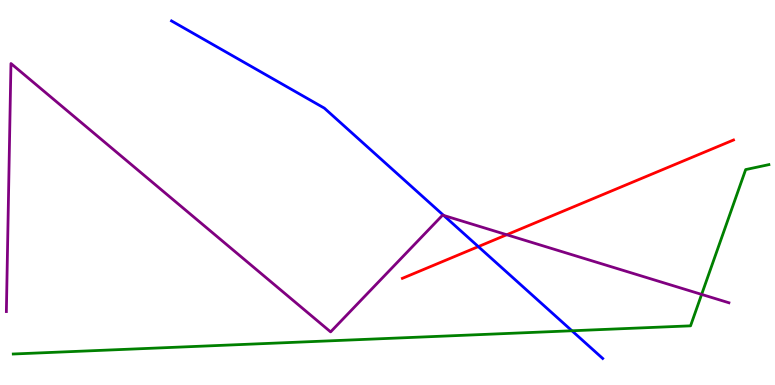[{'lines': ['blue', 'red'], 'intersections': [{'x': 6.17, 'y': 3.59}]}, {'lines': ['green', 'red'], 'intersections': []}, {'lines': ['purple', 'red'], 'intersections': [{'x': 6.54, 'y': 3.9}]}, {'lines': ['blue', 'green'], 'intersections': [{'x': 7.38, 'y': 1.41}]}, {'lines': ['blue', 'purple'], 'intersections': [{'x': 5.72, 'y': 4.4}]}, {'lines': ['green', 'purple'], 'intersections': [{'x': 9.05, 'y': 2.35}]}]